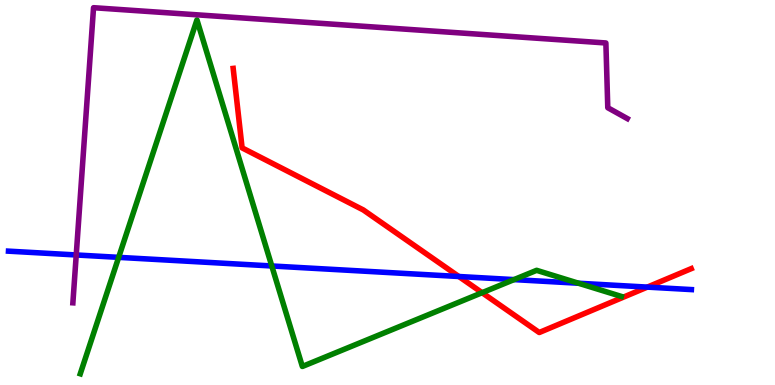[{'lines': ['blue', 'red'], 'intersections': [{'x': 5.92, 'y': 2.82}, {'x': 8.35, 'y': 2.54}]}, {'lines': ['green', 'red'], 'intersections': [{'x': 6.22, 'y': 2.4}]}, {'lines': ['purple', 'red'], 'intersections': []}, {'lines': ['blue', 'green'], 'intersections': [{'x': 1.53, 'y': 3.32}, {'x': 3.51, 'y': 3.09}, {'x': 6.63, 'y': 2.74}, {'x': 7.46, 'y': 2.64}]}, {'lines': ['blue', 'purple'], 'intersections': [{'x': 0.984, 'y': 3.38}]}, {'lines': ['green', 'purple'], 'intersections': []}]